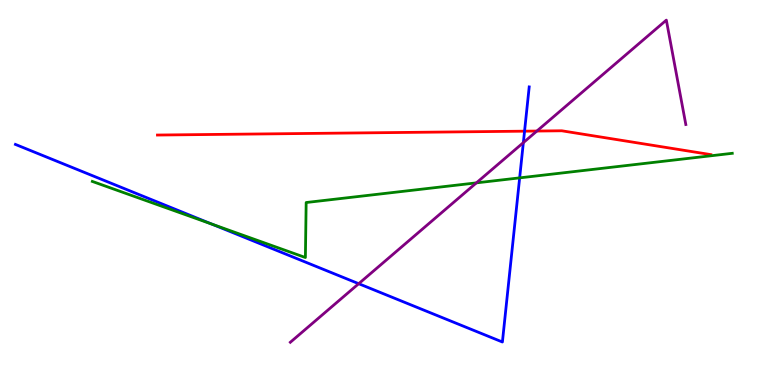[{'lines': ['blue', 'red'], 'intersections': [{'x': 6.77, 'y': 6.59}]}, {'lines': ['green', 'red'], 'intersections': []}, {'lines': ['purple', 'red'], 'intersections': [{'x': 6.93, 'y': 6.6}]}, {'lines': ['blue', 'green'], 'intersections': [{'x': 2.73, 'y': 4.18}, {'x': 6.71, 'y': 5.38}]}, {'lines': ['blue', 'purple'], 'intersections': [{'x': 4.63, 'y': 2.63}, {'x': 6.75, 'y': 6.3}]}, {'lines': ['green', 'purple'], 'intersections': [{'x': 6.15, 'y': 5.25}]}]